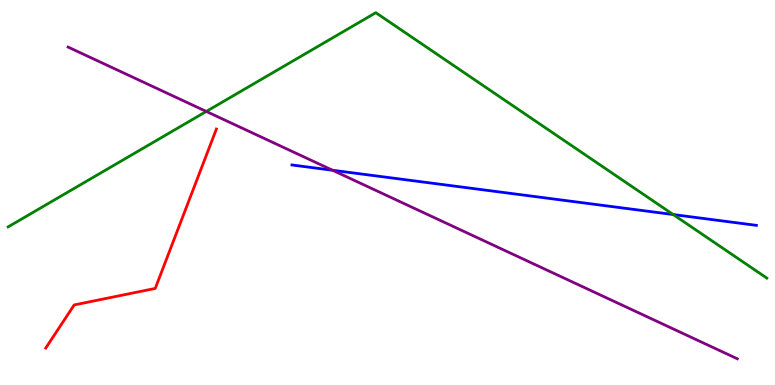[{'lines': ['blue', 'red'], 'intersections': []}, {'lines': ['green', 'red'], 'intersections': []}, {'lines': ['purple', 'red'], 'intersections': []}, {'lines': ['blue', 'green'], 'intersections': [{'x': 8.69, 'y': 4.43}]}, {'lines': ['blue', 'purple'], 'intersections': [{'x': 4.29, 'y': 5.58}]}, {'lines': ['green', 'purple'], 'intersections': [{'x': 2.66, 'y': 7.11}]}]